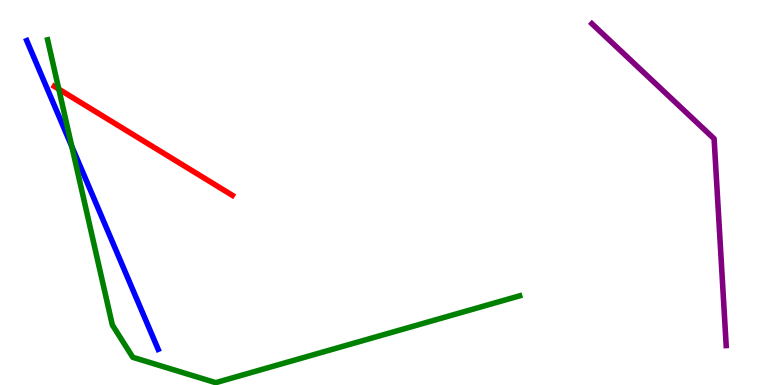[{'lines': ['blue', 'red'], 'intersections': []}, {'lines': ['green', 'red'], 'intersections': [{'x': 0.759, 'y': 7.68}]}, {'lines': ['purple', 'red'], 'intersections': []}, {'lines': ['blue', 'green'], 'intersections': [{'x': 0.927, 'y': 6.19}]}, {'lines': ['blue', 'purple'], 'intersections': []}, {'lines': ['green', 'purple'], 'intersections': []}]